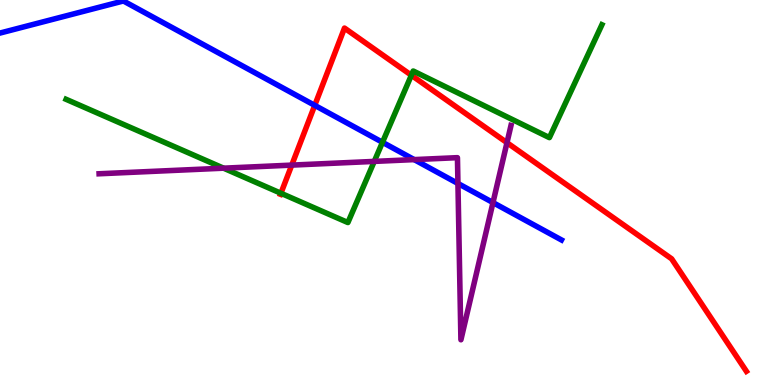[{'lines': ['blue', 'red'], 'intersections': [{'x': 4.06, 'y': 7.26}]}, {'lines': ['green', 'red'], 'intersections': [{'x': 3.62, 'y': 4.98}, {'x': 5.31, 'y': 8.05}]}, {'lines': ['purple', 'red'], 'intersections': [{'x': 3.76, 'y': 5.71}, {'x': 6.54, 'y': 6.29}]}, {'lines': ['blue', 'green'], 'intersections': [{'x': 4.94, 'y': 6.3}]}, {'lines': ['blue', 'purple'], 'intersections': [{'x': 5.34, 'y': 5.85}, {'x': 5.91, 'y': 5.23}, {'x': 6.36, 'y': 4.74}]}, {'lines': ['green', 'purple'], 'intersections': [{'x': 2.88, 'y': 5.63}, {'x': 4.83, 'y': 5.81}]}]